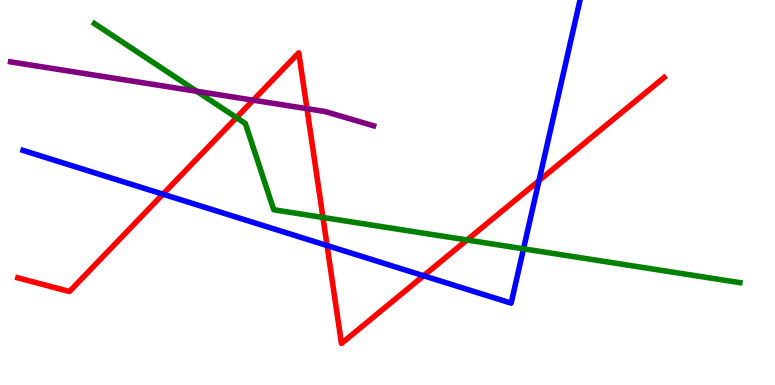[{'lines': ['blue', 'red'], 'intersections': [{'x': 2.1, 'y': 4.96}, {'x': 4.22, 'y': 3.62}, {'x': 5.47, 'y': 2.84}, {'x': 6.95, 'y': 5.31}]}, {'lines': ['green', 'red'], 'intersections': [{'x': 3.05, 'y': 6.95}, {'x': 4.17, 'y': 4.35}, {'x': 6.03, 'y': 3.77}]}, {'lines': ['purple', 'red'], 'intersections': [{'x': 3.27, 'y': 7.4}, {'x': 3.96, 'y': 7.18}]}, {'lines': ['blue', 'green'], 'intersections': [{'x': 6.75, 'y': 3.54}]}, {'lines': ['blue', 'purple'], 'intersections': []}, {'lines': ['green', 'purple'], 'intersections': [{'x': 2.54, 'y': 7.63}]}]